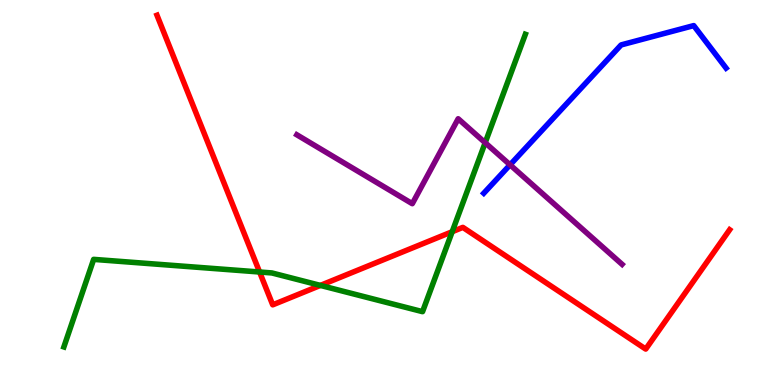[{'lines': ['blue', 'red'], 'intersections': []}, {'lines': ['green', 'red'], 'intersections': [{'x': 3.35, 'y': 2.93}, {'x': 4.13, 'y': 2.59}, {'x': 5.83, 'y': 3.98}]}, {'lines': ['purple', 'red'], 'intersections': []}, {'lines': ['blue', 'green'], 'intersections': []}, {'lines': ['blue', 'purple'], 'intersections': [{'x': 6.58, 'y': 5.72}]}, {'lines': ['green', 'purple'], 'intersections': [{'x': 6.26, 'y': 6.29}]}]